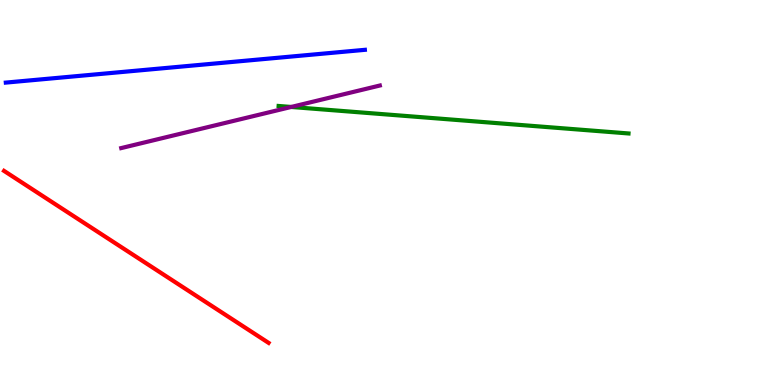[{'lines': ['blue', 'red'], 'intersections': []}, {'lines': ['green', 'red'], 'intersections': []}, {'lines': ['purple', 'red'], 'intersections': []}, {'lines': ['blue', 'green'], 'intersections': []}, {'lines': ['blue', 'purple'], 'intersections': []}, {'lines': ['green', 'purple'], 'intersections': [{'x': 3.76, 'y': 7.22}]}]